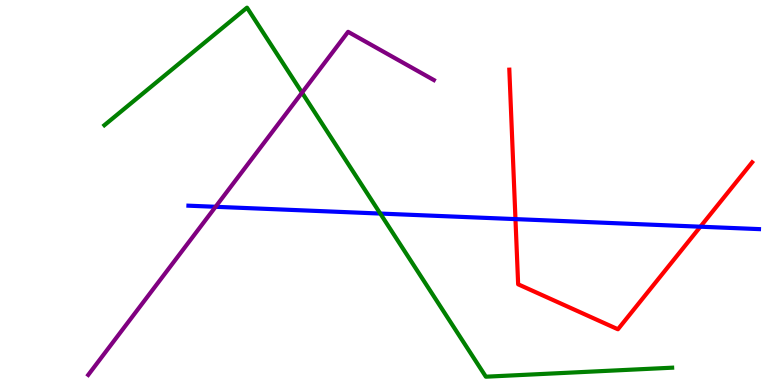[{'lines': ['blue', 'red'], 'intersections': [{'x': 6.65, 'y': 4.31}, {'x': 9.04, 'y': 4.11}]}, {'lines': ['green', 'red'], 'intersections': []}, {'lines': ['purple', 'red'], 'intersections': []}, {'lines': ['blue', 'green'], 'intersections': [{'x': 4.91, 'y': 4.45}]}, {'lines': ['blue', 'purple'], 'intersections': [{'x': 2.78, 'y': 4.63}]}, {'lines': ['green', 'purple'], 'intersections': [{'x': 3.9, 'y': 7.59}]}]